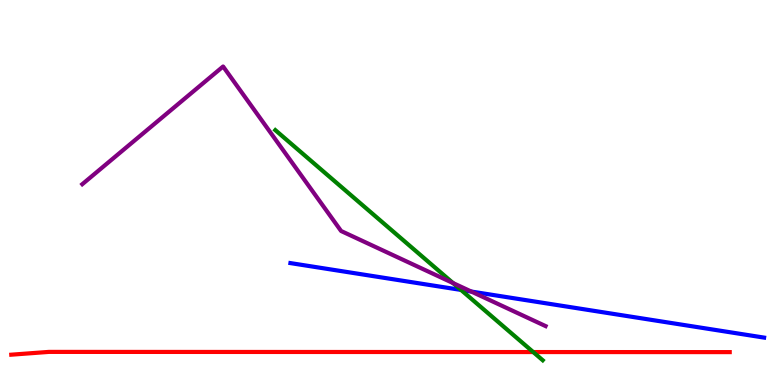[{'lines': ['blue', 'red'], 'intersections': []}, {'lines': ['green', 'red'], 'intersections': [{'x': 6.88, 'y': 0.856}]}, {'lines': ['purple', 'red'], 'intersections': []}, {'lines': ['blue', 'green'], 'intersections': [{'x': 5.95, 'y': 2.47}]}, {'lines': ['blue', 'purple'], 'intersections': [{'x': 6.08, 'y': 2.43}]}, {'lines': ['green', 'purple'], 'intersections': [{'x': 5.85, 'y': 2.65}]}]